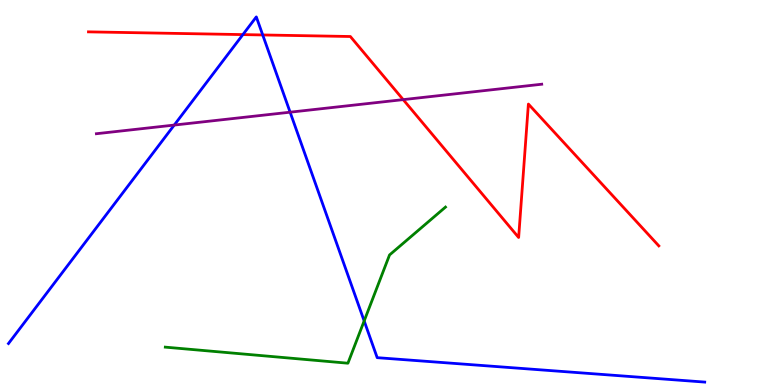[{'lines': ['blue', 'red'], 'intersections': [{'x': 3.13, 'y': 9.1}, {'x': 3.39, 'y': 9.09}]}, {'lines': ['green', 'red'], 'intersections': []}, {'lines': ['purple', 'red'], 'intersections': [{'x': 5.2, 'y': 7.41}]}, {'lines': ['blue', 'green'], 'intersections': [{'x': 4.7, 'y': 1.66}]}, {'lines': ['blue', 'purple'], 'intersections': [{'x': 2.25, 'y': 6.75}, {'x': 3.74, 'y': 7.09}]}, {'lines': ['green', 'purple'], 'intersections': []}]